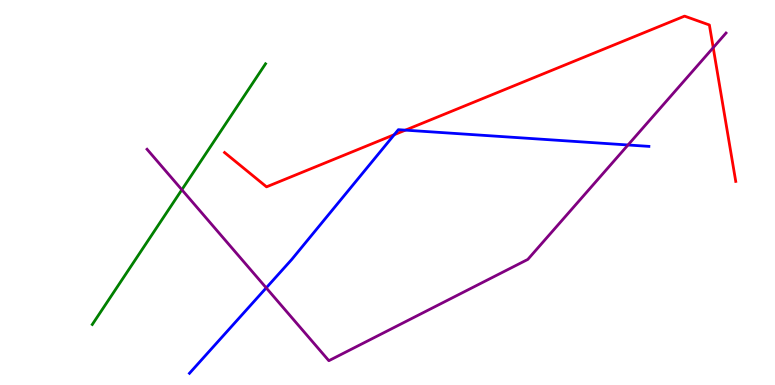[{'lines': ['blue', 'red'], 'intersections': [{'x': 5.09, 'y': 6.5}, {'x': 5.23, 'y': 6.62}]}, {'lines': ['green', 'red'], 'intersections': []}, {'lines': ['purple', 'red'], 'intersections': [{'x': 9.2, 'y': 8.76}]}, {'lines': ['blue', 'green'], 'intersections': []}, {'lines': ['blue', 'purple'], 'intersections': [{'x': 3.44, 'y': 2.52}, {'x': 8.1, 'y': 6.23}]}, {'lines': ['green', 'purple'], 'intersections': [{'x': 2.35, 'y': 5.07}]}]